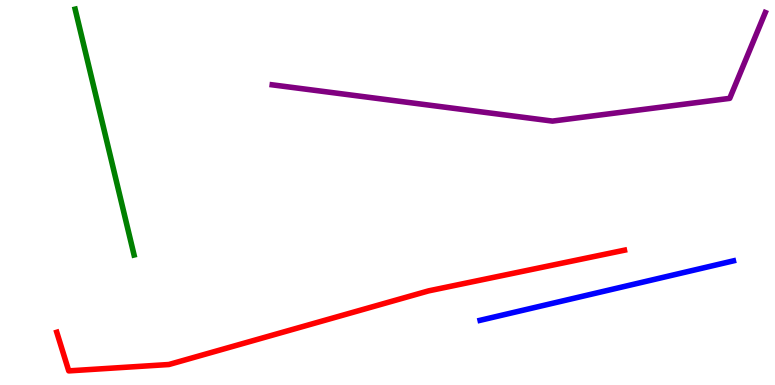[{'lines': ['blue', 'red'], 'intersections': []}, {'lines': ['green', 'red'], 'intersections': []}, {'lines': ['purple', 'red'], 'intersections': []}, {'lines': ['blue', 'green'], 'intersections': []}, {'lines': ['blue', 'purple'], 'intersections': []}, {'lines': ['green', 'purple'], 'intersections': []}]